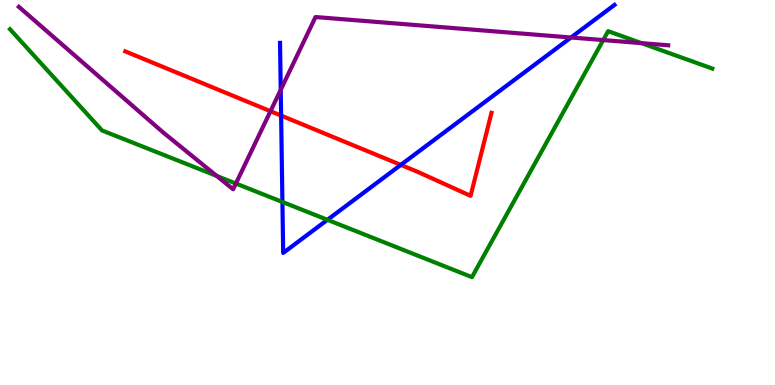[{'lines': ['blue', 'red'], 'intersections': [{'x': 3.63, 'y': 7.0}, {'x': 5.17, 'y': 5.72}]}, {'lines': ['green', 'red'], 'intersections': []}, {'lines': ['purple', 'red'], 'intersections': [{'x': 3.49, 'y': 7.11}]}, {'lines': ['blue', 'green'], 'intersections': [{'x': 3.64, 'y': 4.75}, {'x': 4.22, 'y': 4.29}]}, {'lines': ['blue', 'purple'], 'intersections': [{'x': 3.62, 'y': 7.67}, {'x': 7.37, 'y': 9.03}]}, {'lines': ['green', 'purple'], 'intersections': [{'x': 2.8, 'y': 5.43}, {'x': 3.04, 'y': 5.23}, {'x': 7.78, 'y': 8.96}, {'x': 8.28, 'y': 8.88}]}]